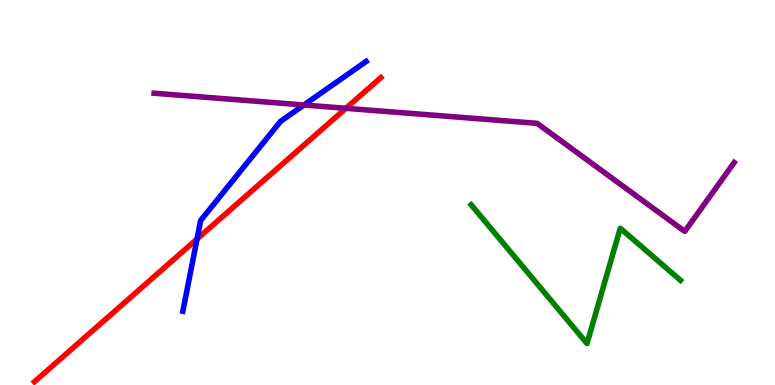[{'lines': ['blue', 'red'], 'intersections': [{'x': 2.54, 'y': 3.79}]}, {'lines': ['green', 'red'], 'intersections': []}, {'lines': ['purple', 'red'], 'intersections': [{'x': 4.46, 'y': 7.19}]}, {'lines': ['blue', 'green'], 'intersections': []}, {'lines': ['blue', 'purple'], 'intersections': [{'x': 3.92, 'y': 7.27}]}, {'lines': ['green', 'purple'], 'intersections': []}]